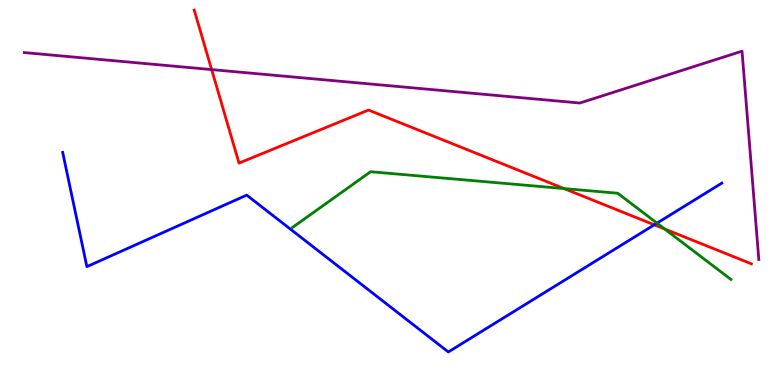[{'lines': ['blue', 'red'], 'intersections': [{'x': 8.44, 'y': 4.16}]}, {'lines': ['green', 'red'], 'intersections': [{'x': 7.28, 'y': 5.1}, {'x': 8.58, 'y': 4.05}]}, {'lines': ['purple', 'red'], 'intersections': [{'x': 2.73, 'y': 8.19}]}, {'lines': ['blue', 'green'], 'intersections': [{'x': 8.48, 'y': 4.2}]}, {'lines': ['blue', 'purple'], 'intersections': []}, {'lines': ['green', 'purple'], 'intersections': []}]